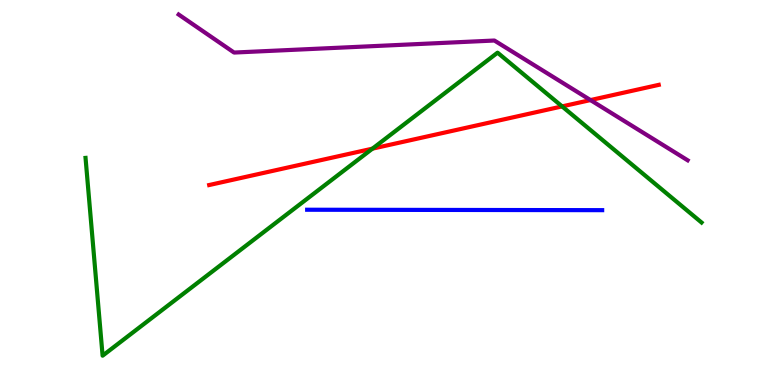[{'lines': ['blue', 'red'], 'intersections': []}, {'lines': ['green', 'red'], 'intersections': [{'x': 4.81, 'y': 6.14}, {'x': 7.25, 'y': 7.24}]}, {'lines': ['purple', 'red'], 'intersections': [{'x': 7.62, 'y': 7.4}]}, {'lines': ['blue', 'green'], 'intersections': []}, {'lines': ['blue', 'purple'], 'intersections': []}, {'lines': ['green', 'purple'], 'intersections': []}]